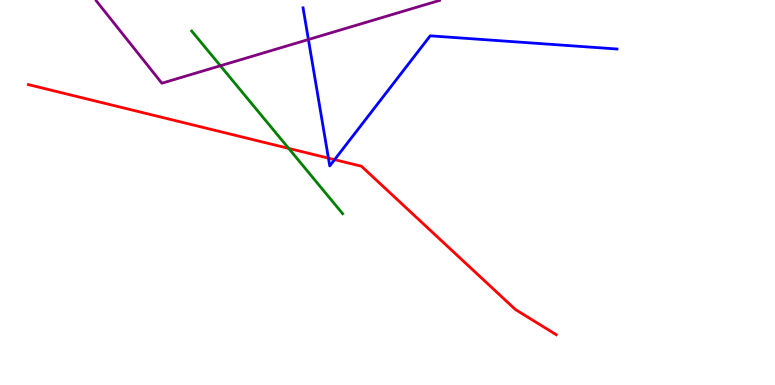[{'lines': ['blue', 'red'], 'intersections': [{'x': 4.24, 'y': 5.89}, {'x': 4.32, 'y': 5.85}]}, {'lines': ['green', 'red'], 'intersections': [{'x': 3.73, 'y': 6.15}]}, {'lines': ['purple', 'red'], 'intersections': []}, {'lines': ['blue', 'green'], 'intersections': []}, {'lines': ['blue', 'purple'], 'intersections': [{'x': 3.98, 'y': 8.97}]}, {'lines': ['green', 'purple'], 'intersections': [{'x': 2.84, 'y': 8.29}]}]